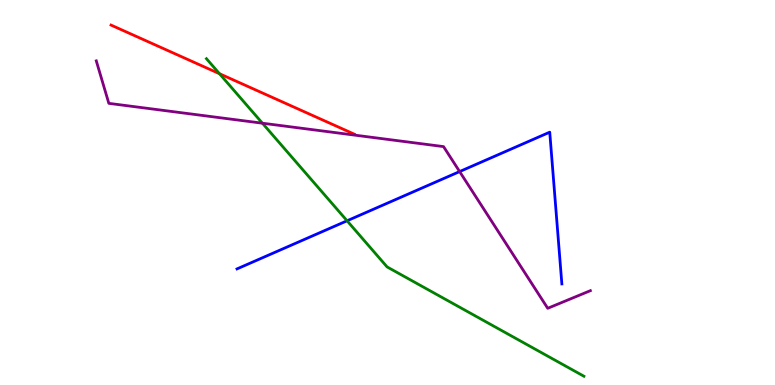[{'lines': ['blue', 'red'], 'intersections': []}, {'lines': ['green', 'red'], 'intersections': [{'x': 2.83, 'y': 8.09}]}, {'lines': ['purple', 'red'], 'intersections': []}, {'lines': ['blue', 'green'], 'intersections': [{'x': 4.48, 'y': 4.27}]}, {'lines': ['blue', 'purple'], 'intersections': [{'x': 5.93, 'y': 5.54}]}, {'lines': ['green', 'purple'], 'intersections': [{'x': 3.39, 'y': 6.8}]}]